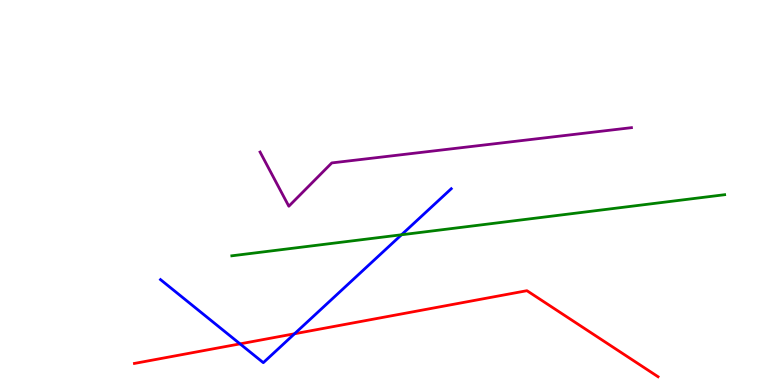[{'lines': ['blue', 'red'], 'intersections': [{'x': 3.1, 'y': 1.07}, {'x': 3.8, 'y': 1.33}]}, {'lines': ['green', 'red'], 'intersections': []}, {'lines': ['purple', 'red'], 'intersections': []}, {'lines': ['blue', 'green'], 'intersections': [{'x': 5.18, 'y': 3.9}]}, {'lines': ['blue', 'purple'], 'intersections': []}, {'lines': ['green', 'purple'], 'intersections': []}]